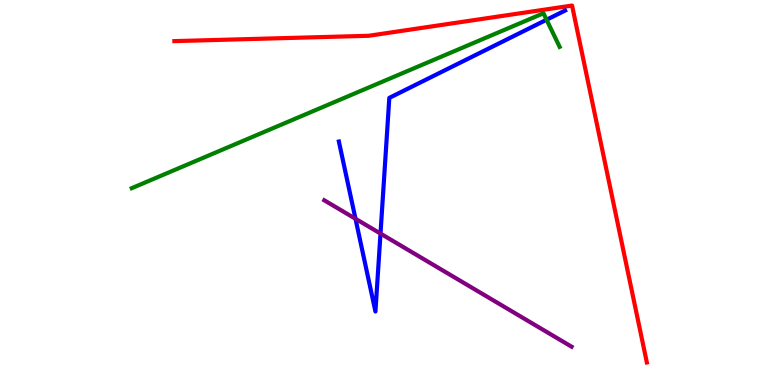[{'lines': ['blue', 'red'], 'intersections': []}, {'lines': ['green', 'red'], 'intersections': []}, {'lines': ['purple', 'red'], 'intersections': []}, {'lines': ['blue', 'green'], 'intersections': [{'x': 7.05, 'y': 9.49}]}, {'lines': ['blue', 'purple'], 'intersections': [{'x': 4.59, 'y': 4.32}, {'x': 4.91, 'y': 3.93}]}, {'lines': ['green', 'purple'], 'intersections': []}]